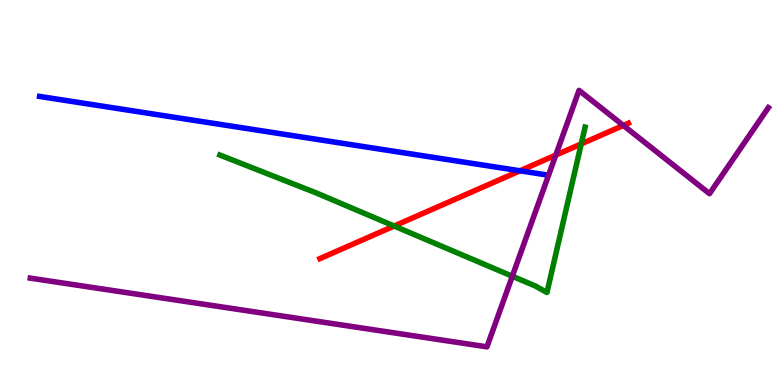[{'lines': ['blue', 'red'], 'intersections': [{'x': 6.71, 'y': 5.56}]}, {'lines': ['green', 'red'], 'intersections': [{'x': 5.09, 'y': 4.13}, {'x': 7.5, 'y': 6.26}]}, {'lines': ['purple', 'red'], 'intersections': [{'x': 7.17, 'y': 5.97}, {'x': 8.04, 'y': 6.74}]}, {'lines': ['blue', 'green'], 'intersections': []}, {'lines': ['blue', 'purple'], 'intersections': []}, {'lines': ['green', 'purple'], 'intersections': [{'x': 6.61, 'y': 2.83}]}]